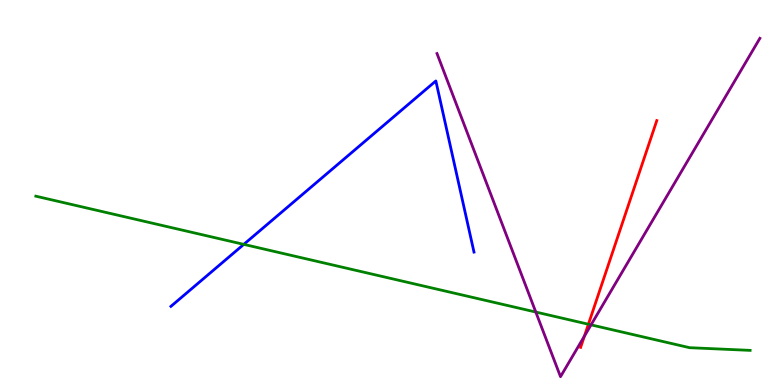[{'lines': ['blue', 'red'], 'intersections': []}, {'lines': ['green', 'red'], 'intersections': [{'x': 7.59, 'y': 1.58}]}, {'lines': ['purple', 'red'], 'intersections': [{'x': 7.54, 'y': 1.27}]}, {'lines': ['blue', 'green'], 'intersections': [{'x': 3.15, 'y': 3.65}]}, {'lines': ['blue', 'purple'], 'intersections': []}, {'lines': ['green', 'purple'], 'intersections': [{'x': 6.91, 'y': 1.89}, {'x': 7.63, 'y': 1.56}]}]